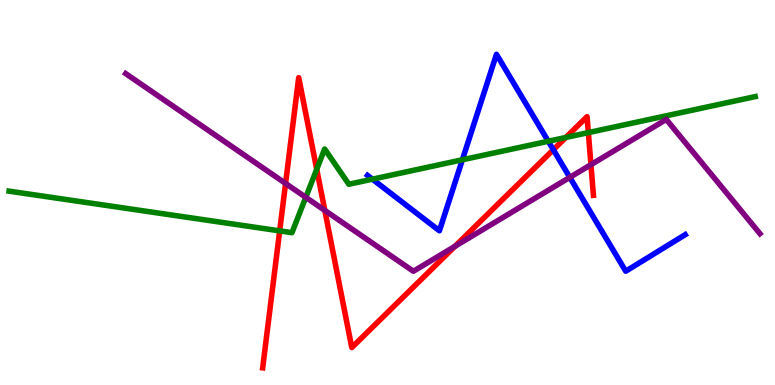[{'lines': ['blue', 'red'], 'intersections': [{'x': 7.14, 'y': 6.11}]}, {'lines': ['green', 'red'], 'intersections': [{'x': 3.61, 'y': 4.0}, {'x': 4.09, 'y': 5.6}, {'x': 7.3, 'y': 6.43}, {'x': 7.59, 'y': 6.56}]}, {'lines': ['purple', 'red'], 'intersections': [{'x': 3.68, 'y': 5.24}, {'x': 4.19, 'y': 4.54}, {'x': 5.87, 'y': 3.6}, {'x': 7.63, 'y': 5.72}]}, {'lines': ['blue', 'green'], 'intersections': [{'x': 4.81, 'y': 5.35}, {'x': 5.97, 'y': 5.85}, {'x': 7.07, 'y': 6.33}]}, {'lines': ['blue', 'purple'], 'intersections': [{'x': 7.35, 'y': 5.39}]}, {'lines': ['green', 'purple'], 'intersections': [{'x': 3.95, 'y': 4.87}]}]